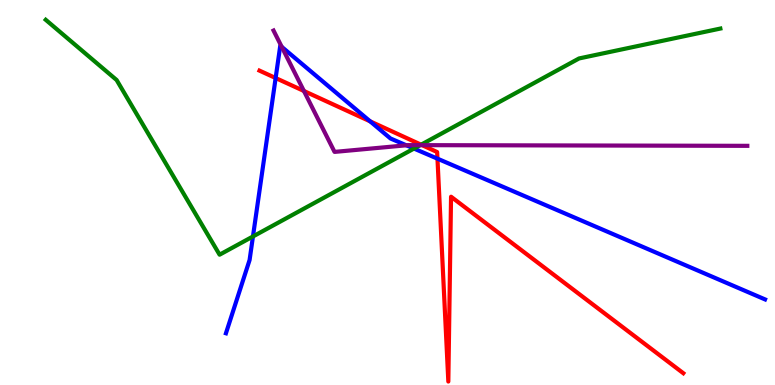[{'lines': ['blue', 'red'], 'intersections': [{'x': 3.56, 'y': 7.97}, {'x': 4.78, 'y': 6.85}, {'x': 5.64, 'y': 5.88}]}, {'lines': ['green', 'red'], 'intersections': [{'x': 5.43, 'y': 6.24}]}, {'lines': ['purple', 'red'], 'intersections': [{'x': 3.92, 'y': 7.64}, {'x': 5.45, 'y': 6.23}]}, {'lines': ['blue', 'green'], 'intersections': [{'x': 3.26, 'y': 3.86}, {'x': 5.34, 'y': 6.14}]}, {'lines': ['blue', 'purple'], 'intersections': [{'x': 3.64, 'y': 8.78}, {'x': 5.24, 'y': 6.23}]}, {'lines': ['green', 'purple'], 'intersections': [{'x': 5.42, 'y': 6.23}]}]